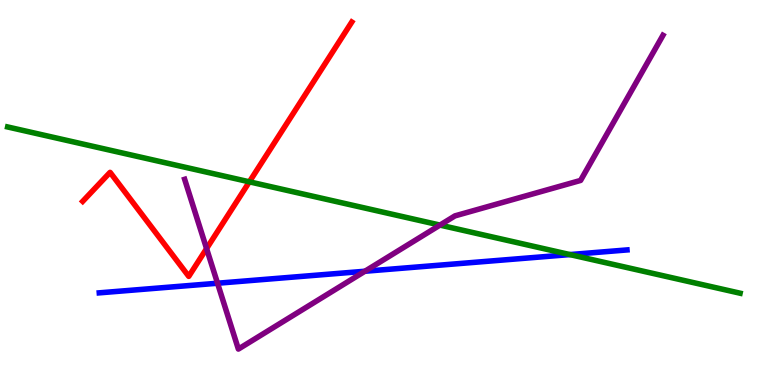[{'lines': ['blue', 'red'], 'intersections': []}, {'lines': ['green', 'red'], 'intersections': [{'x': 3.22, 'y': 5.28}]}, {'lines': ['purple', 'red'], 'intersections': [{'x': 2.67, 'y': 3.54}]}, {'lines': ['blue', 'green'], 'intersections': [{'x': 7.35, 'y': 3.39}]}, {'lines': ['blue', 'purple'], 'intersections': [{'x': 2.81, 'y': 2.64}, {'x': 4.71, 'y': 2.95}]}, {'lines': ['green', 'purple'], 'intersections': [{'x': 5.68, 'y': 4.15}]}]